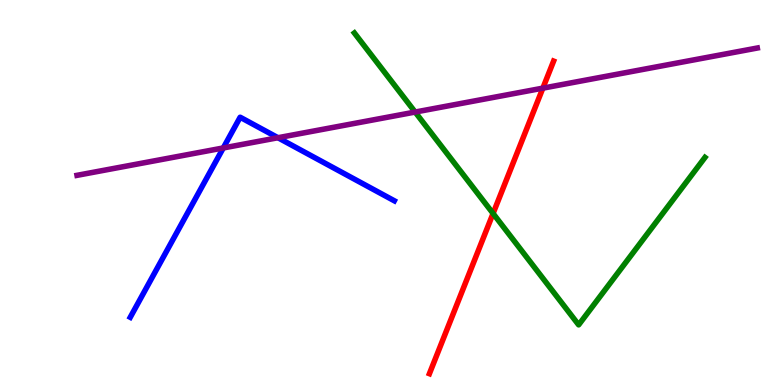[{'lines': ['blue', 'red'], 'intersections': []}, {'lines': ['green', 'red'], 'intersections': [{'x': 6.36, 'y': 4.46}]}, {'lines': ['purple', 'red'], 'intersections': [{'x': 7.0, 'y': 7.71}]}, {'lines': ['blue', 'green'], 'intersections': []}, {'lines': ['blue', 'purple'], 'intersections': [{'x': 2.88, 'y': 6.16}, {'x': 3.59, 'y': 6.42}]}, {'lines': ['green', 'purple'], 'intersections': [{'x': 5.36, 'y': 7.09}]}]